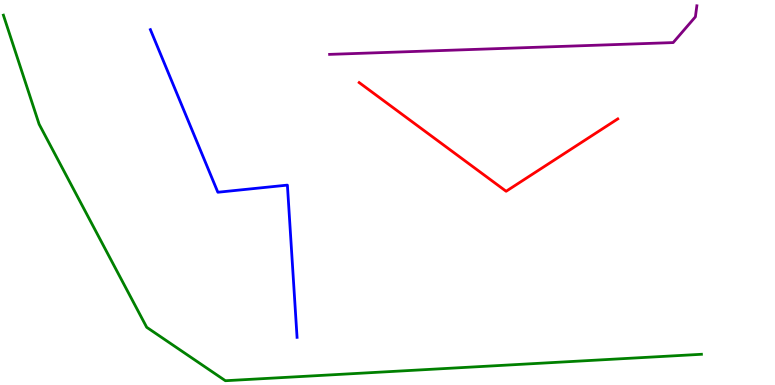[{'lines': ['blue', 'red'], 'intersections': []}, {'lines': ['green', 'red'], 'intersections': []}, {'lines': ['purple', 'red'], 'intersections': []}, {'lines': ['blue', 'green'], 'intersections': []}, {'lines': ['blue', 'purple'], 'intersections': []}, {'lines': ['green', 'purple'], 'intersections': []}]